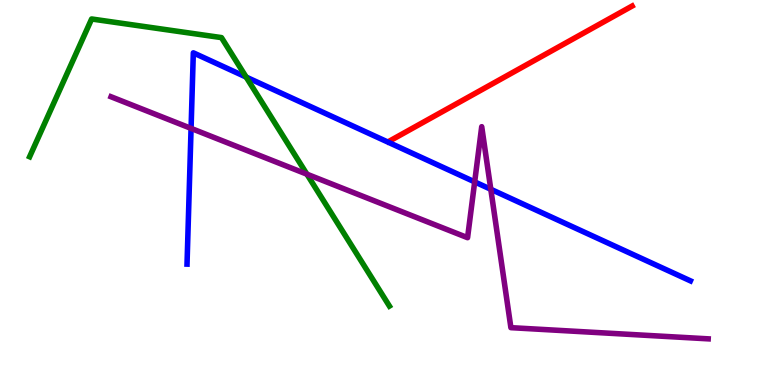[{'lines': ['blue', 'red'], 'intersections': []}, {'lines': ['green', 'red'], 'intersections': []}, {'lines': ['purple', 'red'], 'intersections': []}, {'lines': ['blue', 'green'], 'intersections': [{'x': 3.18, 'y': 8.0}]}, {'lines': ['blue', 'purple'], 'intersections': [{'x': 2.47, 'y': 6.67}, {'x': 6.12, 'y': 5.28}, {'x': 6.33, 'y': 5.08}]}, {'lines': ['green', 'purple'], 'intersections': [{'x': 3.96, 'y': 5.48}]}]